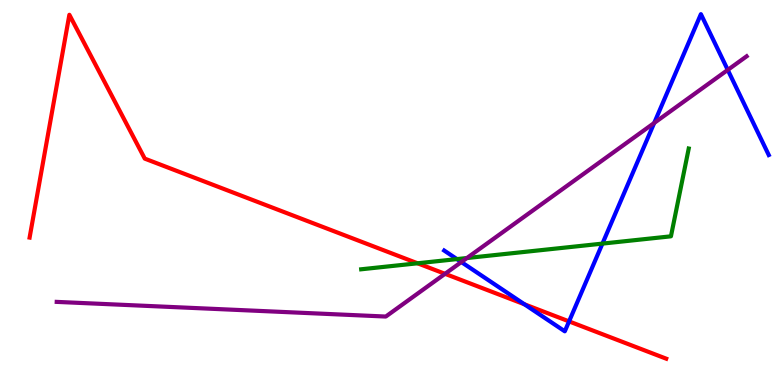[{'lines': ['blue', 'red'], 'intersections': [{'x': 6.77, 'y': 2.1}, {'x': 7.34, 'y': 1.65}]}, {'lines': ['green', 'red'], 'intersections': [{'x': 5.39, 'y': 3.16}]}, {'lines': ['purple', 'red'], 'intersections': [{'x': 5.74, 'y': 2.89}]}, {'lines': ['blue', 'green'], 'intersections': [{'x': 5.9, 'y': 3.27}, {'x': 7.77, 'y': 3.67}]}, {'lines': ['blue', 'purple'], 'intersections': [{'x': 5.95, 'y': 3.19}, {'x': 8.44, 'y': 6.81}, {'x': 9.39, 'y': 8.18}]}, {'lines': ['green', 'purple'], 'intersections': [{'x': 6.02, 'y': 3.3}]}]